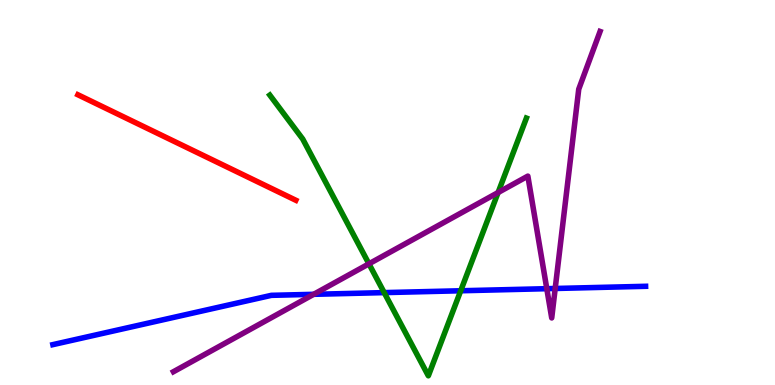[{'lines': ['blue', 'red'], 'intersections': []}, {'lines': ['green', 'red'], 'intersections': []}, {'lines': ['purple', 'red'], 'intersections': []}, {'lines': ['blue', 'green'], 'intersections': [{'x': 4.96, 'y': 2.4}, {'x': 5.94, 'y': 2.45}]}, {'lines': ['blue', 'purple'], 'intersections': [{'x': 4.05, 'y': 2.36}, {'x': 7.06, 'y': 2.5}, {'x': 7.16, 'y': 2.51}]}, {'lines': ['green', 'purple'], 'intersections': [{'x': 4.76, 'y': 3.15}, {'x': 6.43, 'y': 5.0}]}]